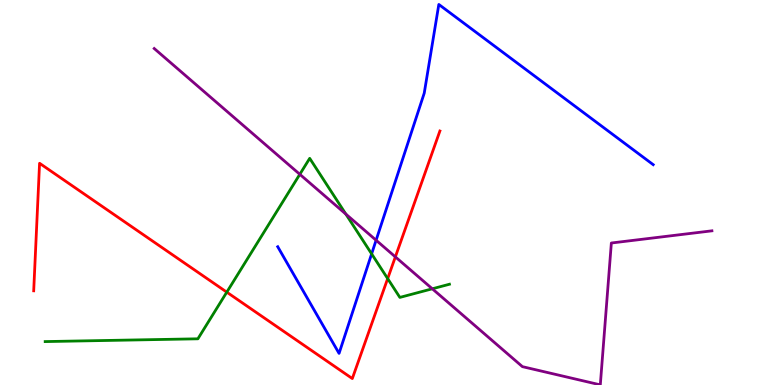[{'lines': ['blue', 'red'], 'intersections': []}, {'lines': ['green', 'red'], 'intersections': [{'x': 2.93, 'y': 2.41}, {'x': 5.0, 'y': 2.76}]}, {'lines': ['purple', 'red'], 'intersections': [{'x': 5.1, 'y': 3.33}]}, {'lines': ['blue', 'green'], 'intersections': [{'x': 4.8, 'y': 3.41}]}, {'lines': ['blue', 'purple'], 'intersections': [{'x': 4.85, 'y': 3.76}]}, {'lines': ['green', 'purple'], 'intersections': [{'x': 3.87, 'y': 5.47}, {'x': 4.46, 'y': 4.44}, {'x': 5.58, 'y': 2.5}]}]